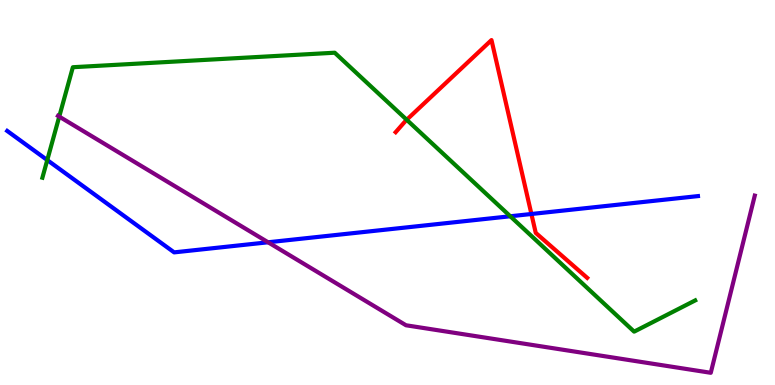[{'lines': ['blue', 'red'], 'intersections': [{'x': 6.86, 'y': 4.44}]}, {'lines': ['green', 'red'], 'intersections': [{'x': 5.25, 'y': 6.89}]}, {'lines': ['purple', 'red'], 'intersections': []}, {'lines': ['blue', 'green'], 'intersections': [{'x': 0.61, 'y': 5.84}, {'x': 6.58, 'y': 4.38}]}, {'lines': ['blue', 'purple'], 'intersections': [{'x': 3.46, 'y': 3.71}]}, {'lines': ['green', 'purple'], 'intersections': [{'x': 0.764, 'y': 6.97}]}]